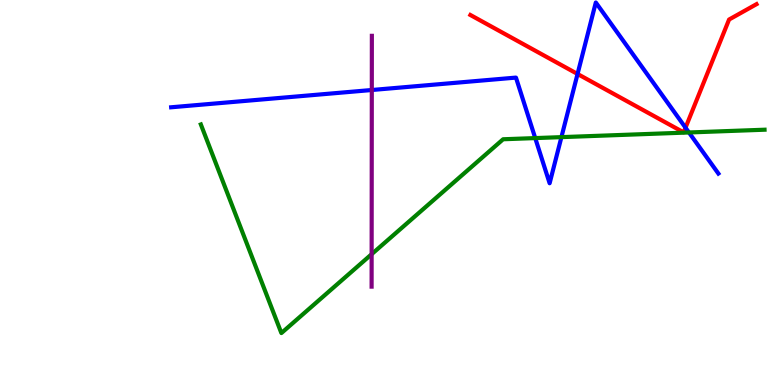[{'lines': ['blue', 'red'], 'intersections': [{'x': 7.45, 'y': 8.08}, {'x': 8.85, 'y': 6.68}]}, {'lines': ['green', 'red'], 'intersections': []}, {'lines': ['purple', 'red'], 'intersections': []}, {'lines': ['blue', 'green'], 'intersections': [{'x': 6.91, 'y': 6.41}, {'x': 7.24, 'y': 6.44}, {'x': 8.89, 'y': 6.56}]}, {'lines': ['blue', 'purple'], 'intersections': [{'x': 4.8, 'y': 7.66}]}, {'lines': ['green', 'purple'], 'intersections': [{'x': 4.8, 'y': 3.4}]}]